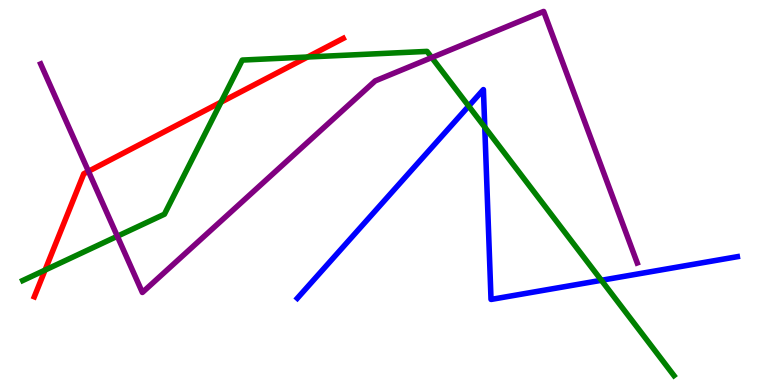[{'lines': ['blue', 'red'], 'intersections': []}, {'lines': ['green', 'red'], 'intersections': [{'x': 0.581, 'y': 2.98}, {'x': 2.85, 'y': 7.35}, {'x': 3.97, 'y': 8.52}]}, {'lines': ['purple', 'red'], 'intersections': [{'x': 1.14, 'y': 5.55}]}, {'lines': ['blue', 'green'], 'intersections': [{'x': 6.05, 'y': 7.24}, {'x': 6.26, 'y': 6.7}, {'x': 7.76, 'y': 2.72}]}, {'lines': ['blue', 'purple'], 'intersections': []}, {'lines': ['green', 'purple'], 'intersections': [{'x': 1.51, 'y': 3.86}, {'x': 5.57, 'y': 8.5}]}]